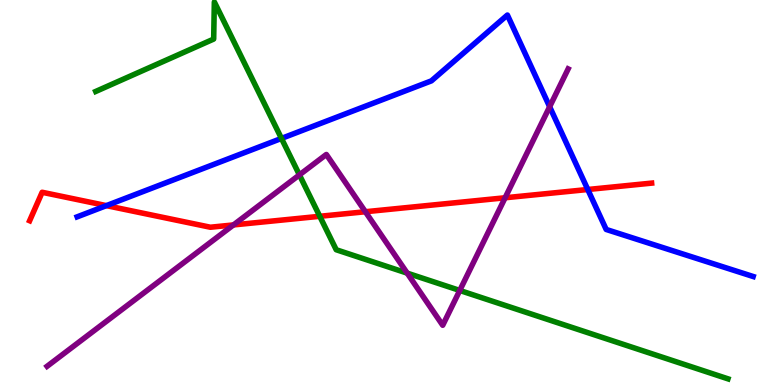[{'lines': ['blue', 'red'], 'intersections': [{'x': 1.37, 'y': 4.66}, {'x': 7.58, 'y': 5.08}]}, {'lines': ['green', 'red'], 'intersections': [{'x': 4.13, 'y': 4.38}]}, {'lines': ['purple', 'red'], 'intersections': [{'x': 3.01, 'y': 4.16}, {'x': 4.71, 'y': 4.5}, {'x': 6.52, 'y': 4.86}]}, {'lines': ['blue', 'green'], 'intersections': [{'x': 3.63, 'y': 6.4}]}, {'lines': ['blue', 'purple'], 'intersections': [{'x': 7.09, 'y': 7.23}]}, {'lines': ['green', 'purple'], 'intersections': [{'x': 3.86, 'y': 5.46}, {'x': 5.25, 'y': 2.91}, {'x': 5.93, 'y': 2.46}]}]